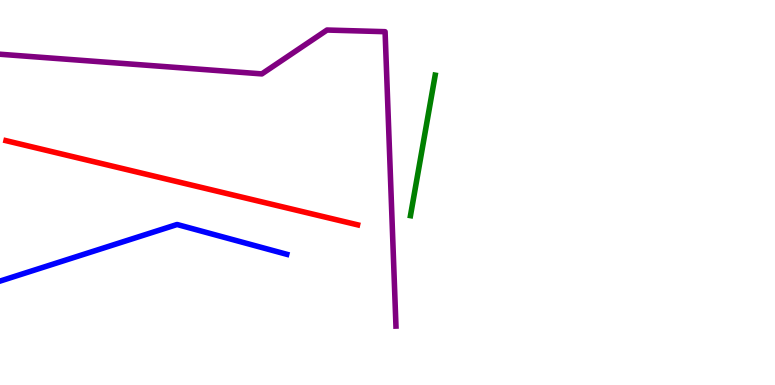[{'lines': ['blue', 'red'], 'intersections': []}, {'lines': ['green', 'red'], 'intersections': []}, {'lines': ['purple', 'red'], 'intersections': []}, {'lines': ['blue', 'green'], 'intersections': []}, {'lines': ['blue', 'purple'], 'intersections': []}, {'lines': ['green', 'purple'], 'intersections': []}]